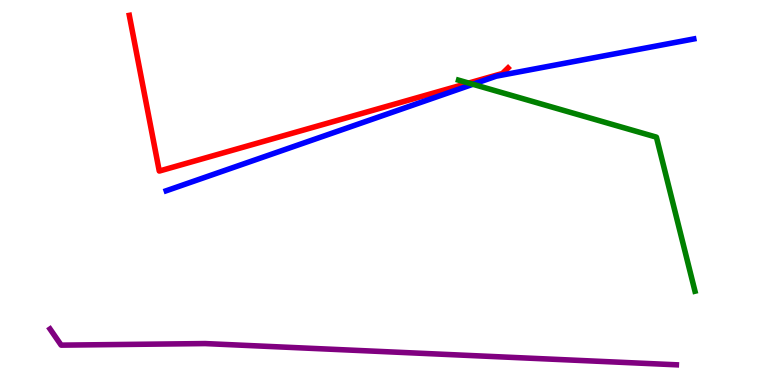[{'lines': ['blue', 'red'], 'intersections': []}, {'lines': ['green', 'red'], 'intersections': [{'x': 6.05, 'y': 7.84}]}, {'lines': ['purple', 'red'], 'intersections': []}, {'lines': ['blue', 'green'], 'intersections': [{'x': 6.1, 'y': 7.81}]}, {'lines': ['blue', 'purple'], 'intersections': []}, {'lines': ['green', 'purple'], 'intersections': []}]